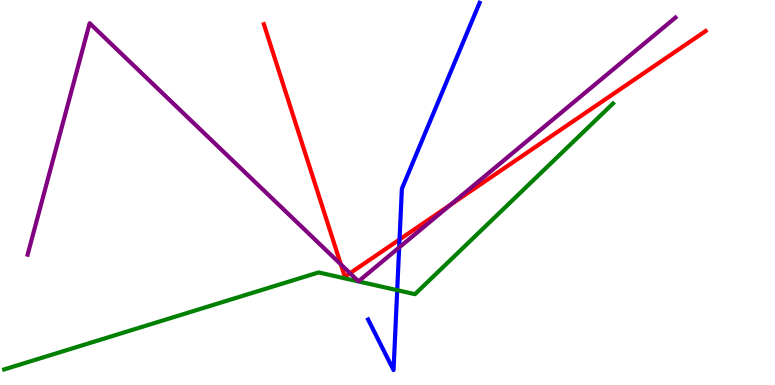[{'lines': ['blue', 'red'], 'intersections': [{'x': 5.16, 'y': 3.78}]}, {'lines': ['green', 'red'], 'intersections': []}, {'lines': ['purple', 'red'], 'intersections': [{'x': 4.4, 'y': 3.13}, {'x': 4.52, 'y': 2.9}, {'x': 5.81, 'y': 4.68}]}, {'lines': ['blue', 'green'], 'intersections': [{'x': 5.13, 'y': 2.46}]}, {'lines': ['blue', 'purple'], 'intersections': [{'x': 5.15, 'y': 3.57}]}, {'lines': ['green', 'purple'], 'intersections': []}]